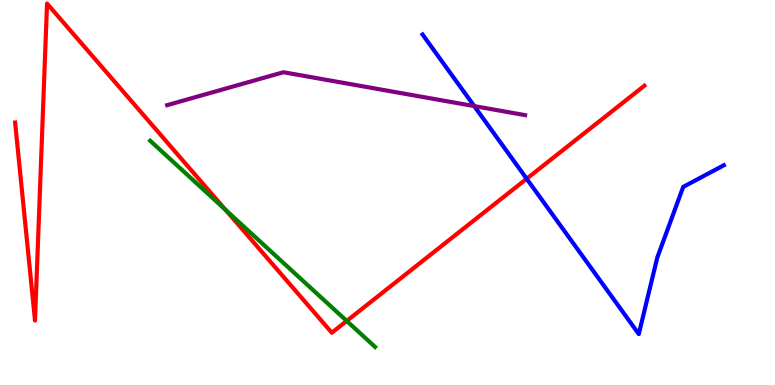[{'lines': ['blue', 'red'], 'intersections': [{'x': 6.8, 'y': 5.36}]}, {'lines': ['green', 'red'], 'intersections': [{'x': 2.91, 'y': 4.55}, {'x': 4.47, 'y': 1.66}]}, {'lines': ['purple', 'red'], 'intersections': []}, {'lines': ['blue', 'green'], 'intersections': []}, {'lines': ['blue', 'purple'], 'intersections': [{'x': 6.12, 'y': 7.24}]}, {'lines': ['green', 'purple'], 'intersections': []}]